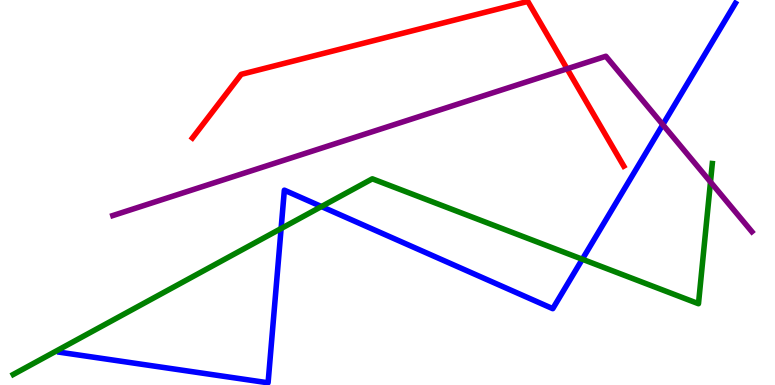[{'lines': ['blue', 'red'], 'intersections': []}, {'lines': ['green', 'red'], 'intersections': []}, {'lines': ['purple', 'red'], 'intersections': [{'x': 7.32, 'y': 8.21}]}, {'lines': ['blue', 'green'], 'intersections': [{'x': 3.63, 'y': 4.06}, {'x': 4.15, 'y': 4.64}, {'x': 7.51, 'y': 3.27}]}, {'lines': ['blue', 'purple'], 'intersections': [{'x': 8.55, 'y': 6.76}]}, {'lines': ['green', 'purple'], 'intersections': [{'x': 9.17, 'y': 5.27}]}]